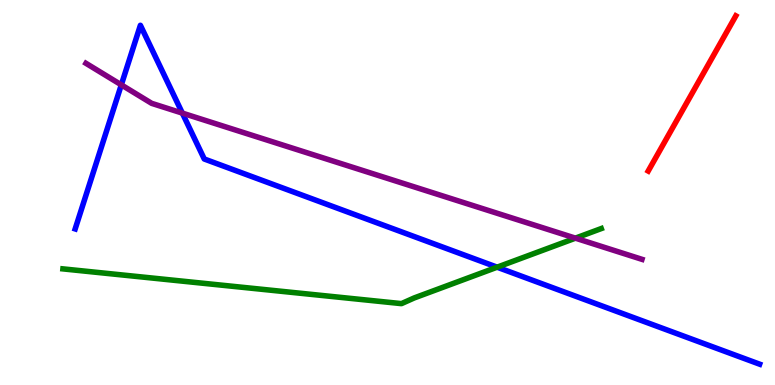[{'lines': ['blue', 'red'], 'intersections': []}, {'lines': ['green', 'red'], 'intersections': []}, {'lines': ['purple', 'red'], 'intersections': []}, {'lines': ['blue', 'green'], 'intersections': [{'x': 6.41, 'y': 3.06}]}, {'lines': ['blue', 'purple'], 'intersections': [{'x': 1.57, 'y': 7.8}, {'x': 2.35, 'y': 7.06}]}, {'lines': ['green', 'purple'], 'intersections': [{'x': 7.42, 'y': 3.81}]}]